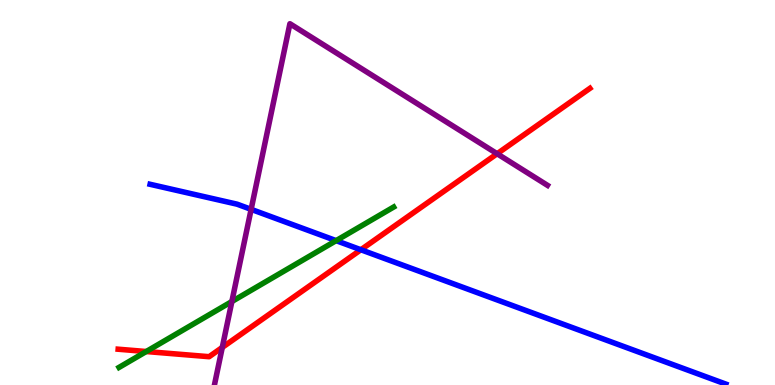[{'lines': ['blue', 'red'], 'intersections': [{'x': 4.66, 'y': 3.51}]}, {'lines': ['green', 'red'], 'intersections': [{'x': 1.89, 'y': 0.87}]}, {'lines': ['purple', 'red'], 'intersections': [{'x': 2.87, 'y': 0.976}, {'x': 6.41, 'y': 6.01}]}, {'lines': ['blue', 'green'], 'intersections': [{'x': 4.34, 'y': 3.75}]}, {'lines': ['blue', 'purple'], 'intersections': [{'x': 3.24, 'y': 4.56}]}, {'lines': ['green', 'purple'], 'intersections': [{'x': 2.99, 'y': 2.17}]}]